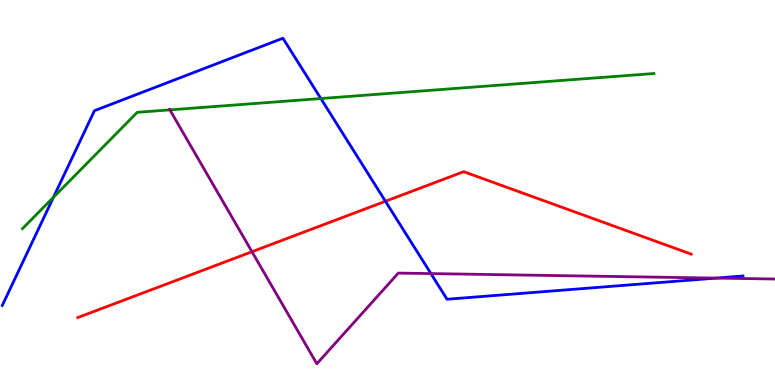[{'lines': ['blue', 'red'], 'intersections': [{'x': 4.97, 'y': 4.77}]}, {'lines': ['green', 'red'], 'intersections': []}, {'lines': ['purple', 'red'], 'intersections': [{'x': 3.25, 'y': 3.46}]}, {'lines': ['blue', 'green'], 'intersections': [{'x': 0.69, 'y': 4.88}, {'x': 4.14, 'y': 7.44}]}, {'lines': ['blue', 'purple'], 'intersections': [{'x': 5.56, 'y': 2.89}, {'x': 9.24, 'y': 2.78}]}, {'lines': ['green', 'purple'], 'intersections': [{'x': 2.19, 'y': 7.15}]}]